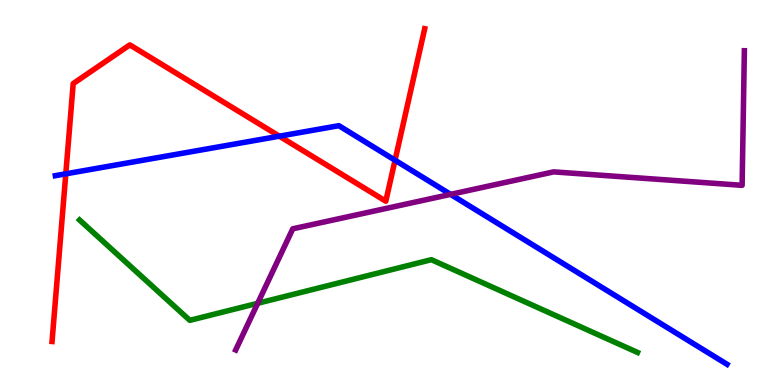[{'lines': ['blue', 'red'], 'intersections': [{'x': 0.849, 'y': 5.48}, {'x': 3.6, 'y': 6.46}, {'x': 5.1, 'y': 5.84}]}, {'lines': ['green', 'red'], 'intersections': []}, {'lines': ['purple', 'red'], 'intersections': []}, {'lines': ['blue', 'green'], 'intersections': []}, {'lines': ['blue', 'purple'], 'intersections': [{'x': 5.81, 'y': 4.95}]}, {'lines': ['green', 'purple'], 'intersections': [{'x': 3.33, 'y': 2.12}]}]